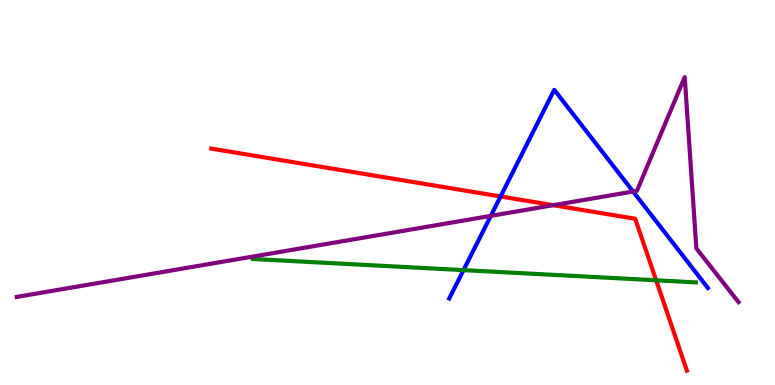[{'lines': ['blue', 'red'], 'intersections': [{'x': 6.46, 'y': 4.9}]}, {'lines': ['green', 'red'], 'intersections': [{'x': 8.47, 'y': 2.72}]}, {'lines': ['purple', 'red'], 'intersections': [{'x': 7.14, 'y': 4.67}]}, {'lines': ['blue', 'green'], 'intersections': [{'x': 5.98, 'y': 2.98}]}, {'lines': ['blue', 'purple'], 'intersections': [{'x': 6.33, 'y': 4.39}, {'x': 8.17, 'y': 5.03}]}, {'lines': ['green', 'purple'], 'intersections': []}]